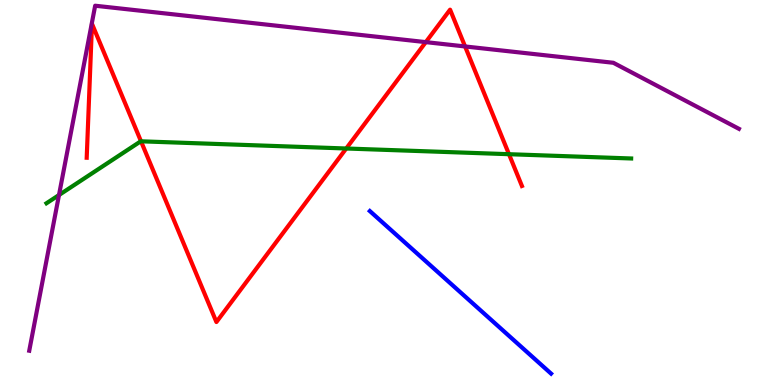[{'lines': ['blue', 'red'], 'intersections': []}, {'lines': ['green', 'red'], 'intersections': [{'x': 1.82, 'y': 6.33}, {'x': 4.47, 'y': 6.14}, {'x': 6.57, 'y': 5.99}]}, {'lines': ['purple', 'red'], 'intersections': [{'x': 5.49, 'y': 8.91}, {'x': 6.0, 'y': 8.79}]}, {'lines': ['blue', 'green'], 'intersections': []}, {'lines': ['blue', 'purple'], 'intersections': []}, {'lines': ['green', 'purple'], 'intersections': [{'x': 0.761, 'y': 4.93}]}]